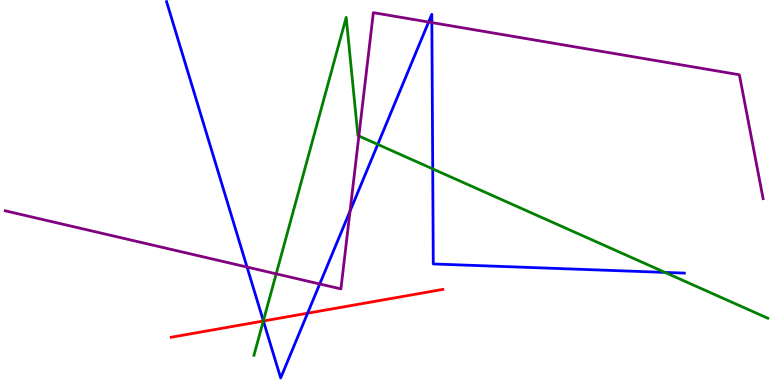[{'lines': ['blue', 'red'], 'intersections': [{'x': 3.4, 'y': 1.66}, {'x': 3.97, 'y': 1.86}]}, {'lines': ['green', 'red'], 'intersections': [{'x': 3.4, 'y': 1.66}]}, {'lines': ['purple', 'red'], 'intersections': []}, {'lines': ['blue', 'green'], 'intersections': [{'x': 3.4, 'y': 1.67}, {'x': 4.87, 'y': 6.25}, {'x': 5.58, 'y': 5.61}, {'x': 8.58, 'y': 2.92}]}, {'lines': ['blue', 'purple'], 'intersections': [{'x': 3.19, 'y': 3.06}, {'x': 4.13, 'y': 2.62}, {'x': 4.52, 'y': 4.52}, {'x': 5.53, 'y': 9.43}, {'x': 5.57, 'y': 9.41}]}, {'lines': ['green', 'purple'], 'intersections': [{'x': 3.56, 'y': 2.89}, {'x': 4.63, 'y': 6.47}]}]